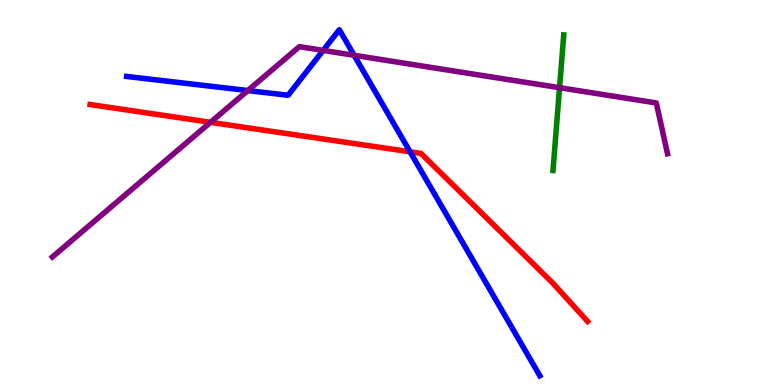[{'lines': ['blue', 'red'], 'intersections': [{'x': 5.29, 'y': 6.06}]}, {'lines': ['green', 'red'], 'intersections': []}, {'lines': ['purple', 'red'], 'intersections': [{'x': 2.72, 'y': 6.82}]}, {'lines': ['blue', 'green'], 'intersections': []}, {'lines': ['blue', 'purple'], 'intersections': [{'x': 3.2, 'y': 7.65}, {'x': 4.17, 'y': 8.69}, {'x': 4.57, 'y': 8.56}]}, {'lines': ['green', 'purple'], 'intersections': [{'x': 7.22, 'y': 7.72}]}]